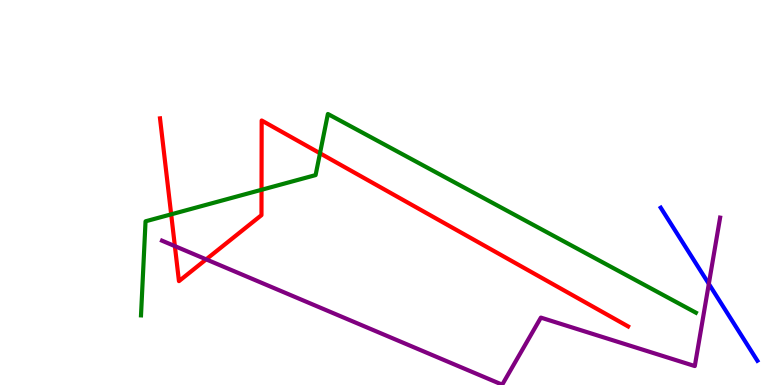[{'lines': ['blue', 'red'], 'intersections': []}, {'lines': ['green', 'red'], 'intersections': [{'x': 2.21, 'y': 4.43}, {'x': 3.37, 'y': 5.07}, {'x': 4.13, 'y': 6.02}]}, {'lines': ['purple', 'red'], 'intersections': [{'x': 2.26, 'y': 3.61}, {'x': 2.66, 'y': 3.26}]}, {'lines': ['blue', 'green'], 'intersections': []}, {'lines': ['blue', 'purple'], 'intersections': [{'x': 9.15, 'y': 2.63}]}, {'lines': ['green', 'purple'], 'intersections': []}]